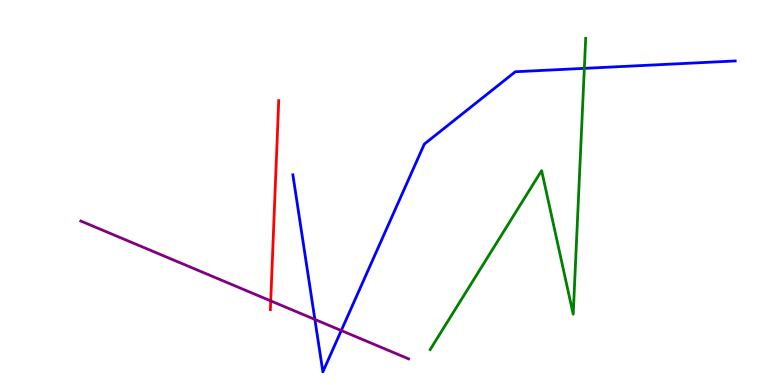[{'lines': ['blue', 'red'], 'intersections': []}, {'lines': ['green', 'red'], 'intersections': []}, {'lines': ['purple', 'red'], 'intersections': [{'x': 3.49, 'y': 2.18}]}, {'lines': ['blue', 'green'], 'intersections': [{'x': 7.54, 'y': 8.22}]}, {'lines': ['blue', 'purple'], 'intersections': [{'x': 4.06, 'y': 1.7}, {'x': 4.4, 'y': 1.41}]}, {'lines': ['green', 'purple'], 'intersections': []}]